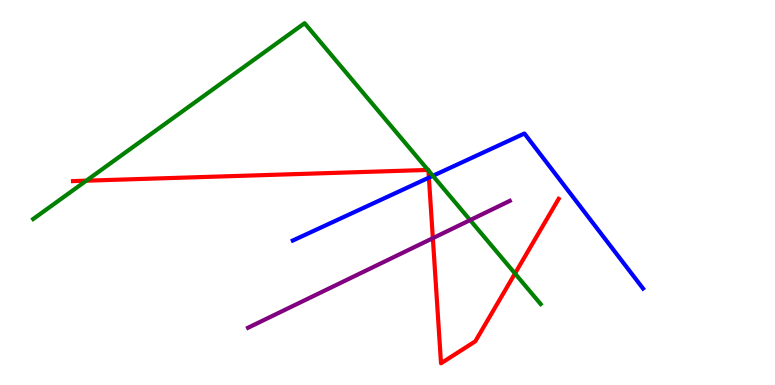[{'lines': ['blue', 'red'], 'intersections': [{'x': 5.53, 'y': 5.39}]}, {'lines': ['green', 'red'], 'intersections': [{'x': 1.11, 'y': 5.31}, {'x': 5.52, 'y': 5.59}, {'x': 5.53, 'y': 5.57}, {'x': 6.65, 'y': 2.9}]}, {'lines': ['purple', 'red'], 'intersections': [{'x': 5.59, 'y': 3.81}]}, {'lines': ['blue', 'green'], 'intersections': [{'x': 5.59, 'y': 5.43}]}, {'lines': ['blue', 'purple'], 'intersections': []}, {'lines': ['green', 'purple'], 'intersections': [{'x': 6.07, 'y': 4.28}]}]